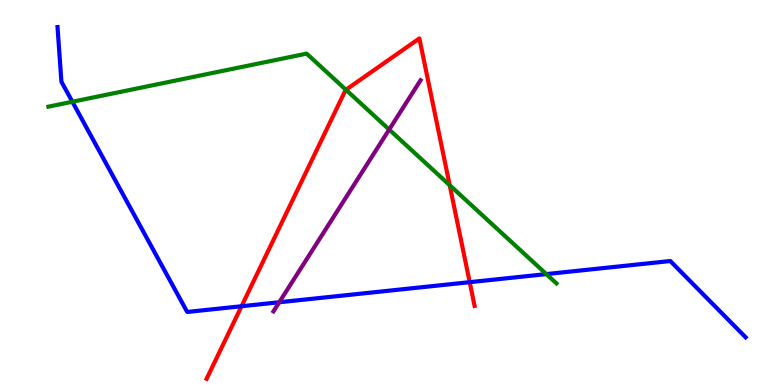[{'lines': ['blue', 'red'], 'intersections': [{'x': 3.12, 'y': 2.05}, {'x': 6.06, 'y': 2.67}]}, {'lines': ['green', 'red'], 'intersections': [{'x': 4.46, 'y': 7.67}, {'x': 5.8, 'y': 5.19}]}, {'lines': ['purple', 'red'], 'intersections': []}, {'lines': ['blue', 'green'], 'intersections': [{'x': 0.934, 'y': 7.36}, {'x': 7.05, 'y': 2.88}]}, {'lines': ['blue', 'purple'], 'intersections': [{'x': 3.6, 'y': 2.15}]}, {'lines': ['green', 'purple'], 'intersections': [{'x': 5.02, 'y': 6.64}]}]